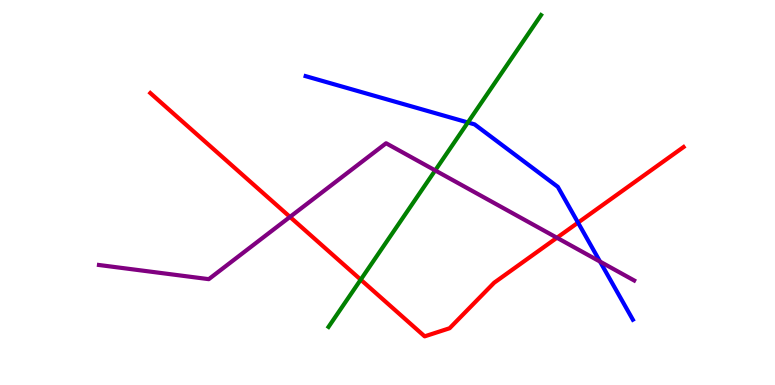[{'lines': ['blue', 'red'], 'intersections': [{'x': 7.46, 'y': 4.22}]}, {'lines': ['green', 'red'], 'intersections': [{'x': 4.65, 'y': 2.74}]}, {'lines': ['purple', 'red'], 'intersections': [{'x': 3.74, 'y': 4.37}, {'x': 7.19, 'y': 3.82}]}, {'lines': ['blue', 'green'], 'intersections': [{'x': 6.04, 'y': 6.82}]}, {'lines': ['blue', 'purple'], 'intersections': [{'x': 7.74, 'y': 3.21}]}, {'lines': ['green', 'purple'], 'intersections': [{'x': 5.62, 'y': 5.57}]}]